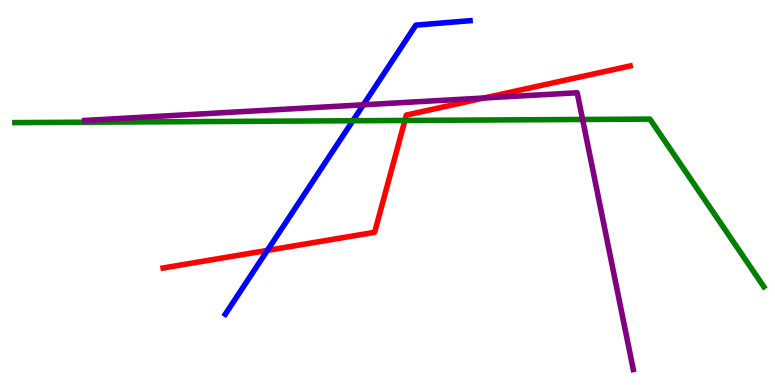[{'lines': ['blue', 'red'], 'intersections': [{'x': 3.45, 'y': 3.5}]}, {'lines': ['green', 'red'], 'intersections': [{'x': 5.22, 'y': 6.87}]}, {'lines': ['purple', 'red'], 'intersections': [{'x': 6.25, 'y': 7.45}]}, {'lines': ['blue', 'green'], 'intersections': [{'x': 4.55, 'y': 6.86}]}, {'lines': ['blue', 'purple'], 'intersections': [{'x': 4.69, 'y': 7.28}]}, {'lines': ['green', 'purple'], 'intersections': [{'x': 7.52, 'y': 6.9}]}]